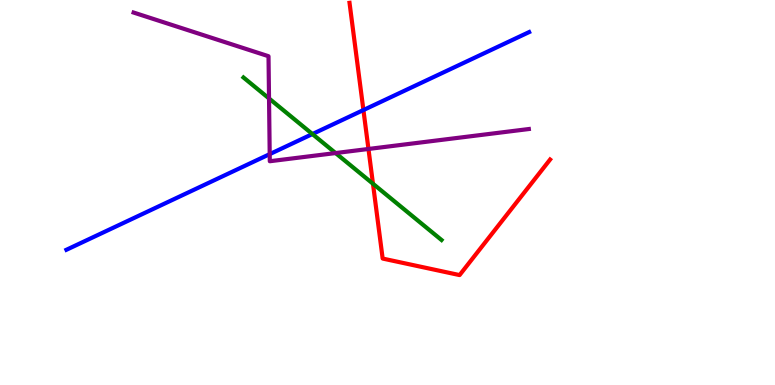[{'lines': ['blue', 'red'], 'intersections': [{'x': 4.69, 'y': 7.14}]}, {'lines': ['green', 'red'], 'intersections': [{'x': 4.81, 'y': 5.23}]}, {'lines': ['purple', 'red'], 'intersections': [{'x': 4.75, 'y': 6.13}]}, {'lines': ['blue', 'green'], 'intersections': [{'x': 4.03, 'y': 6.52}]}, {'lines': ['blue', 'purple'], 'intersections': [{'x': 3.48, 'y': 6.0}]}, {'lines': ['green', 'purple'], 'intersections': [{'x': 3.47, 'y': 7.44}, {'x': 4.33, 'y': 6.02}]}]